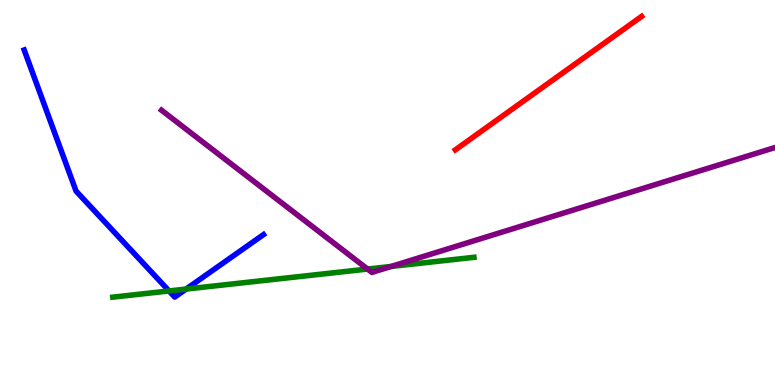[{'lines': ['blue', 'red'], 'intersections': []}, {'lines': ['green', 'red'], 'intersections': []}, {'lines': ['purple', 'red'], 'intersections': []}, {'lines': ['blue', 'green'], 'intersections': [{'x': 2.18, 'y': 2.44}, {'x': 2.4, 'y': 2.49}]}, {'lines': ['blue', 'purple'], 'intersections': []}, {'lines': ['green', 'purple'], 'intersections': [{'x': 4.74, 'y': 3.01}, {'x': 5.05, 'y': 3.08}]}]